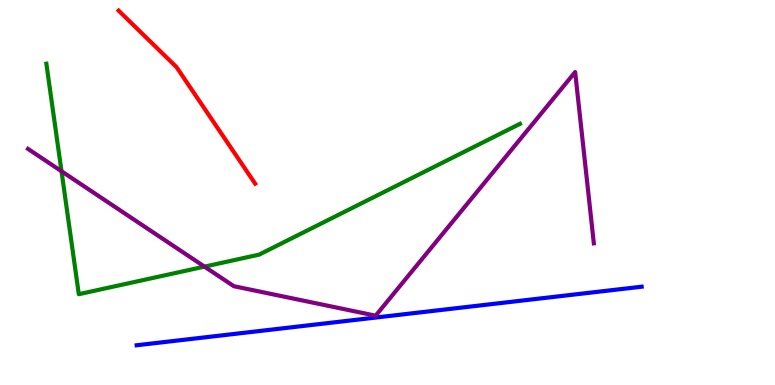[{'lines': ['blue', 'red'], 'intersections': []}, {'lines': ['green', 'red'], 'intersections': []}, {'lines': ['purple', 'red'], 'intersections': []}, {'lines': ['blue', 'green'], 'intersections': []}, {'lines': ['blue', 'purple'], 'intersections': []}, {'lines': ['green', 'purple'], 'intersections': [{'x': 0.794, 'y': 5.55}, {'x': 2.64, 'y': 3.07}]}]